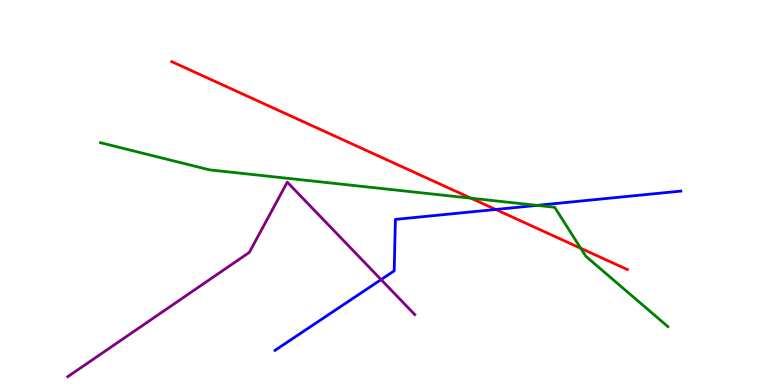[{'lines': ['blue', 'red'], 'intersections': [{'x': 6.4, 'y': 4.56}]}, {'lines': ['green', 'red'], 'intersections': [{'x': 6.08, 'y': 4.85}, {'x': 7.49, 'y': 3.55}]}, {'lines': ['purple', 'red'], 'intersections': []}, {'lines': ['blue', 'green'], 'intersections': [{'x': 6.93, 'y': 4.67}]}, {'lines': ['blue', 'purple'], 'intersections': [{'x': 4.92, 'y': 2.74}]}, {'lines': ['green', 'purple'], 'intersections': []}]